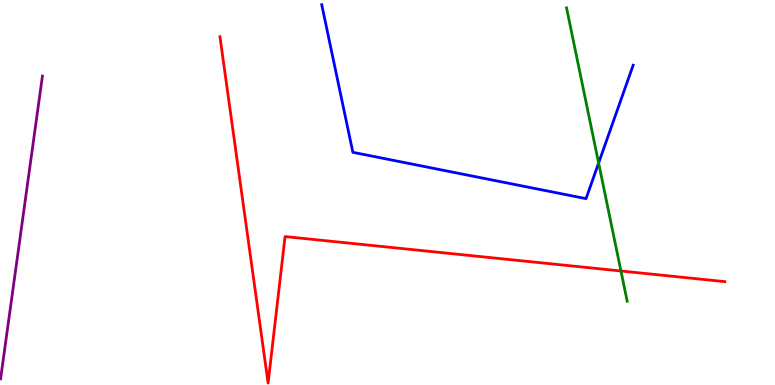[{'lines': ['blue', 'red'], 'intersections': []}, {'lines': ['green', 'red'], 'intersections': [{'x': 8.01, 'y': 2.96}]}, {'lines': ['purple', 'red'], 'intersections': []}, {'lines': ['blue', 'green'], 'intersections': [{'x': 7.72, 'y': 5.77}]}, {'lines': ['blue', 'purple'], 'intersections': []}, {'lines': ['green', 'purple'], 'intersections': []}]